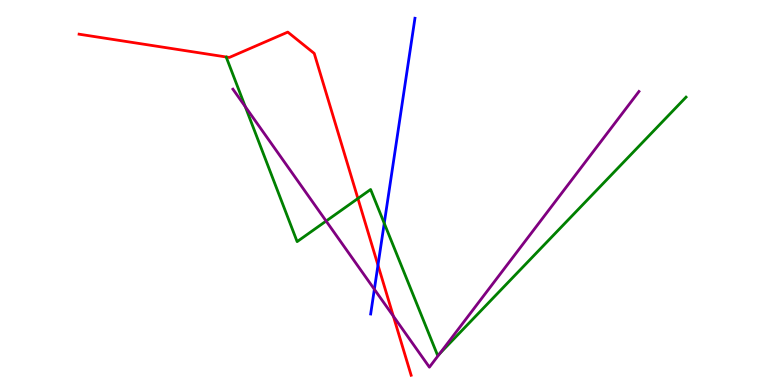[{'lines': ['blue', 'red'], 'intersections': [{'x': 4.88, 'y': 3.11}]}, {'lines': ['green', 'red'], 'intersections': [{'x': 4.62, 'y': 4.84}]}, {'lines': ['purple', 'red'], 'intersections': [{'x': 5.08, 'y': 1.79}]}, {'lines': ['blue', 'green'], 'intersections': [{'x': 4.96, 'y': 4.2}]}, {'lines': ['blue', 'purple'], 'intersections': [{'x': 4.83, 'y': 2.49}]}, {'lines': ['green', 'purple'], 'intersections': [{'x': 3.16, 'y': 7.23}, {'x': 4.21, 'y': 4.26}, {'x': 5.67, 'y': 0.813}]}]